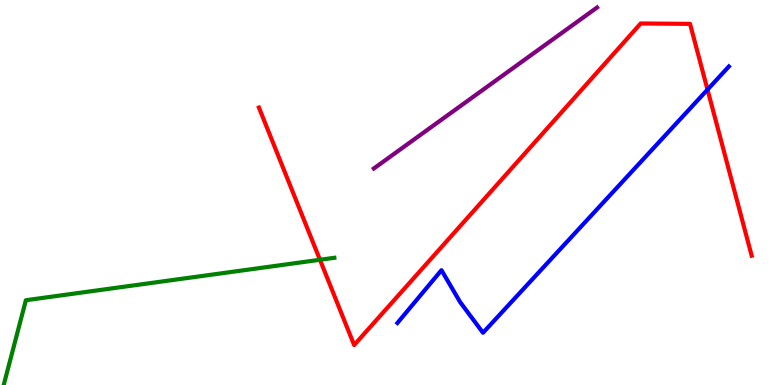[{'lines': ['blue', 'red'], 'intersections': [{'x': 9.13, 'y': 7.67}]}, {'lines': ['green', 'red'], 'intersections': [{'x': 4.13, 'y': 3.25}]}, {'lines': ['purple', 'red'], 'intersections': []}, {'lines': ['blue', 'green'], 'intersections': []}, {'lines': ['blue', 'purple'], 'intersections': []}, {'lines': ['green', 'purple'], 'intersections': []}]